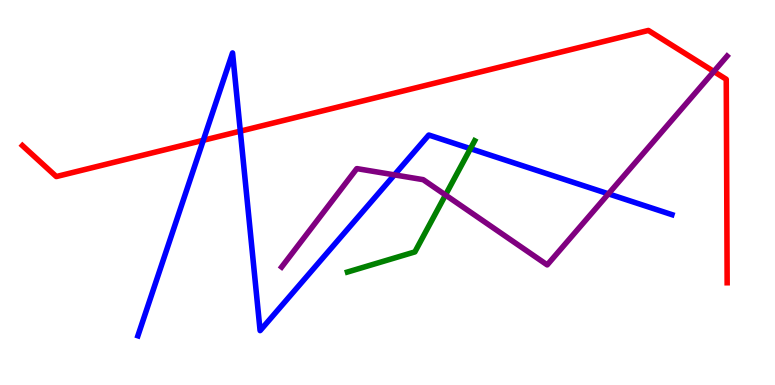[{'lines': ['blue', 'red'], 'intersections': [{'x': 2.62, 'y': 6.36}, {'x': 3.1, 'y': 6.59}]}, {'lines': ['green', 'red'], 'intersections': []}, {'lines': ['purple', 'red'], 'intersections': [{'x': 9.21, 'y': 8.14}]}, {'lines': ['blue', 'green'], 'intersections': [{'x': 6.07, 'y': 6.14}]}, {'lines': ['blue', 'purple'], 'intersections': [{'x': 5.09, 'y': 5.46}, {'x': 7.85, 'y': 4.97}]}, {'lines': ['green', 'purple'], 'intersections': [{'x': 5.75, 'y': 4.94}]}]